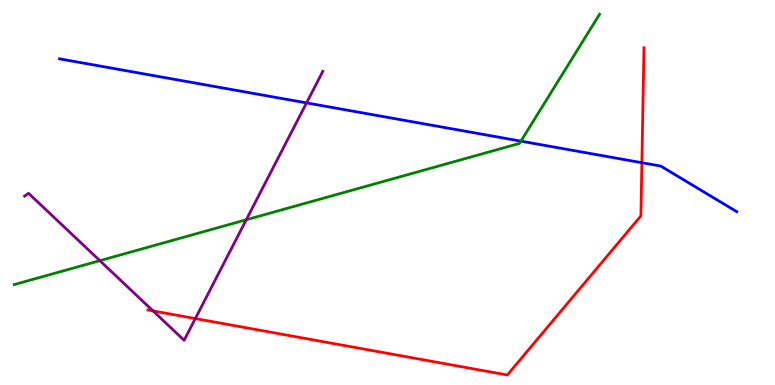[{'lines': ['blue', 'red'], 'intersections': [{'x': 8.28, 'y': 5.77}]}, {'lines': ['green', 'red'], 'intersections': []}, {'lines': ['purple', 'red'], 'intersections': [{'x': 1.97, 'y': 1.92}, {'x': 2.52, 'y': 1.73}]}, {'lines': ['blue', 'green'], 'intersections': [{'x': 6.72, 'y': 6.33}]}, {'lines': ['blue', 'purple'], 'intersections': [{'x': 3.96, 'y': 7.33}]}, {'lines': ['green', 'purple'], 'intersections': [{'x': 1.29, 'y': 3.23}, {'x': 3.18, 'y': 4.29}]}]